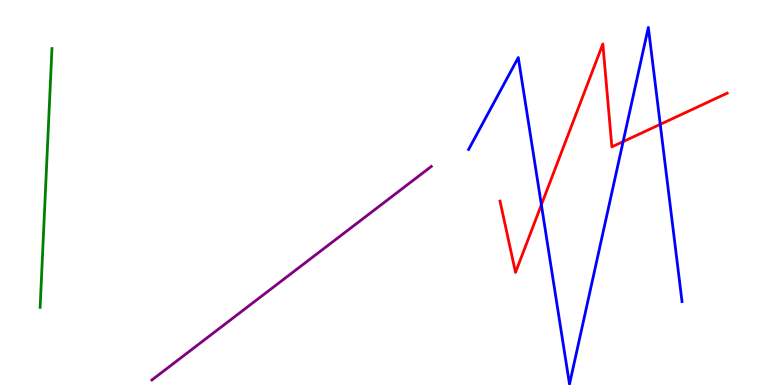[{'lines': ['blue', 'red'], 'intersections': [{'x': 6.99, 'y': 4.68}, {'x': 8.04, 'y': 6.32}, {'x': 8.52, 'y': 6.77}]}, {'lines': ['green', 'red'], 'intersections': []}, {'lines': ['purple', 'red'], 'intersections': []}, {'lines': ['blue', 'green'], 'intersections': []}, {'lines': ['blue', 'purple'], 'intersections': []}, {'lines': ['green', 'purple'], 'intersections': []}]